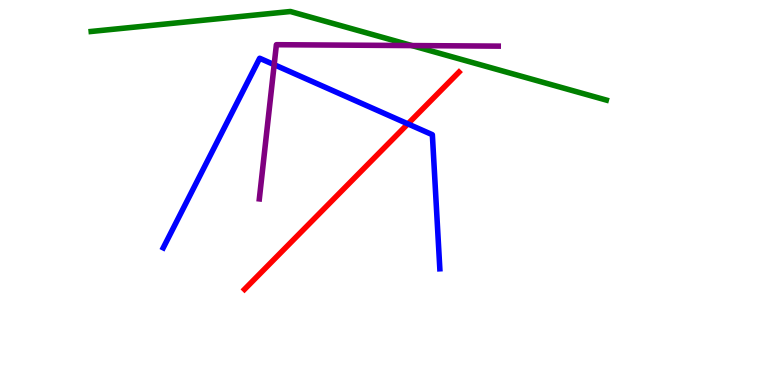[{'lines': ['blue', 'red'], 'intersections': [{'x': 5.26, 'y': 6.78}]}, {'lines': ['green', 'red'], 'intersections': []}, {'lines': ['purple', 'red'], 'intersections': []}, {'lines': ['blue', 'green'], 'intersections': []}, {'lines': ['blue', 'purple'], 'intersections': [{'x': 3.54, 'y': 8.32}]}, {'lines': ['green', 'purple'], 'intersections': [{'x': 5.31, 'y': 8.82}]}]